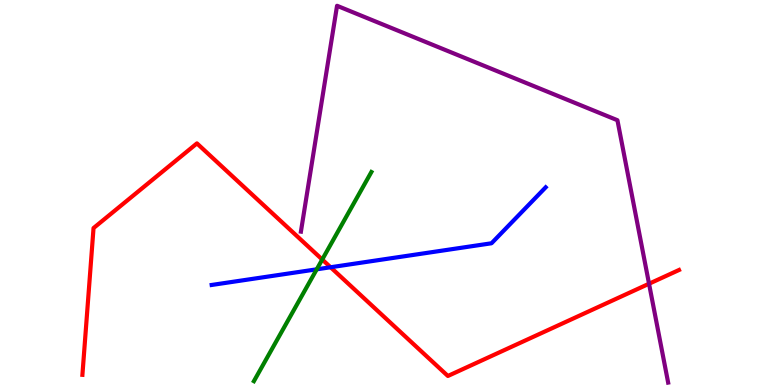[{'lines': ['blue', 'red'], 'intersections': [{'x': 4.27, 'y': 3.06}]}, {'lines': ['green', 'red'], 'intersections': [{'x': 4.16, 'y': 3.26}]}, {'lines': ['purple', 'red'], 'intersections': [{'x': 8.37, 'y': 2.63}]}, {'lines': ['blue', 'green'], 'intersections': [{'x': 4.09, 'y': 3.0}]}, {'lines': ['blue', 'purple'], 'intersections': []}, {'lines': ['green', 'purple'], 'intersections': []}]